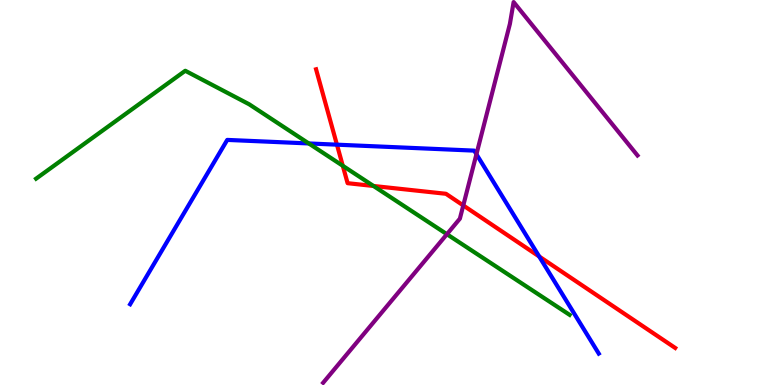[{'lines': ['blue', 'red'], 'intersections': [{'x': 4.35, 'y': 6.24}, {'x': 6.96, 'y': 3.34}]}, {'lines': ['green', 'red'], 'intersections': [{'x': 4.42, 'y': 5.69}, {'x': 4.82, 'y': 5.17}]}, {'lines': ['purple', 'red'], 'intersections': [{'x': 5.98, 'y': 4.66}]}, {'lines': ['blue', 'green'], 'intersections': [{'x': 3.98, 'y': 6.27}]}, {'lines': ['blue', 'purple'], 'intersections': [{'x': 6.15, 'y': 5.99}]}, {'lines': ['green', 'purple'], 'intersections': [{'x': 5.77, 'y': 3.92}]}]